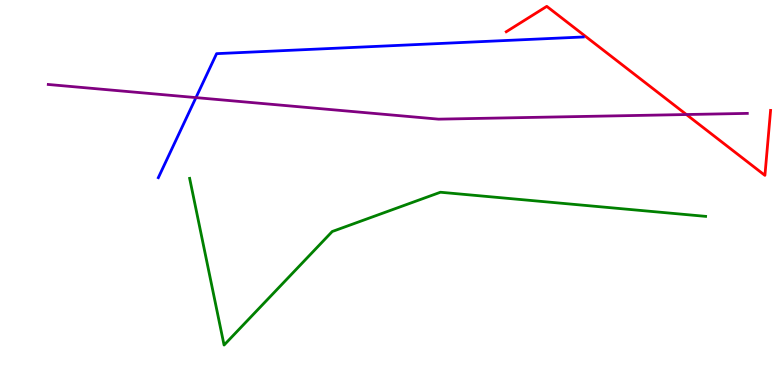[{'lines': ['blue', 'red'], 'intersections': []}, {'lines': ['green', 'red'], 'intersections': []}, {'lines': ['purple', 'red'], 'intersections': [{'x': 8.86, 'y': 7.03}]}, {'lines': ['blue', 'green'], 'intersections': []}, {'lines': ['blue', 'purple'], 'intersections': [{'x': 2.53, 'y': 7.46}]}, {'lines': ['green', 'purple'], 'intersections': []}]